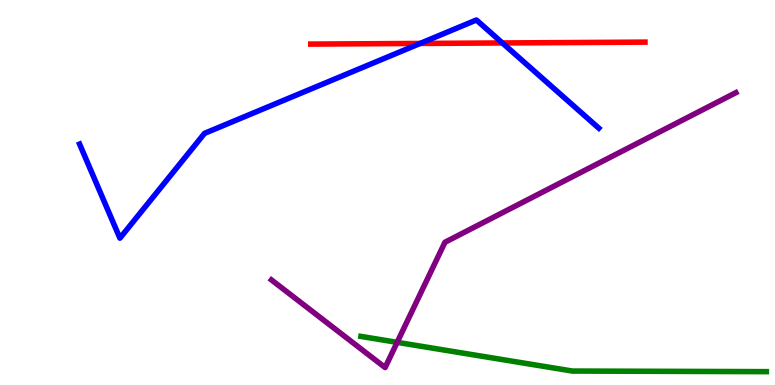[{'lines': ['blue', 'red'], 'intersections': [{'x': 5.42, 'y': 8.87}, {'x': 6.48, 'y': 8.88}]}, {'lines': ['green', 'red'], 'intersections': []}, {'lines': ['purple', 'red'], 'intersections': []}, {'lines': ['blue', 'green'], 'intersections': []}, {'lines': ['blue', 'purple'], 'intersections': []}, {'lines': ['green', 'purple'], 'intersections': [{'x': 5.12, 'y': 1.11}]}]